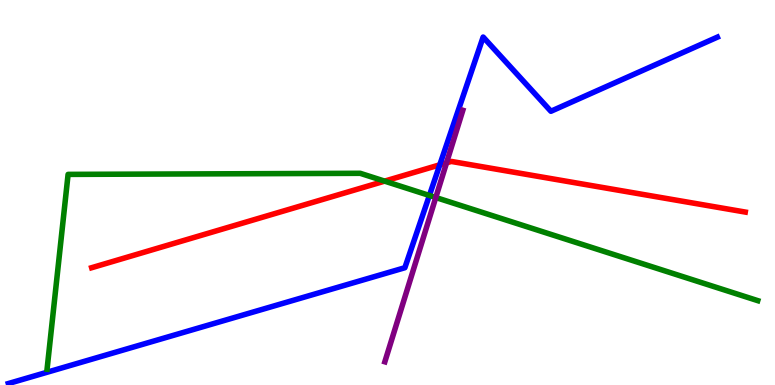[{'lines': ['blue', 'red'], 'intersections': [{'x': 5.67, 'y': 5.72}]}, {'lines': ['green', 'red'], 'intersections': [{'x': 4.96, 'y': 5.3}]}, {'lines': ['purple', 'red'], 'intersections': [{'x': 5.76, 'y': 5.77}]}, {'lines': ['blue', 'green'], 'intersections': [{'x': 5.54, 'y': 4.92}]}, {'lines': ['blue', 'purple'], 'intersections': []}, {'lines': ['green', 'purple'], 'intersections': [{'x': 5.62, 'y': 4.87}]}]